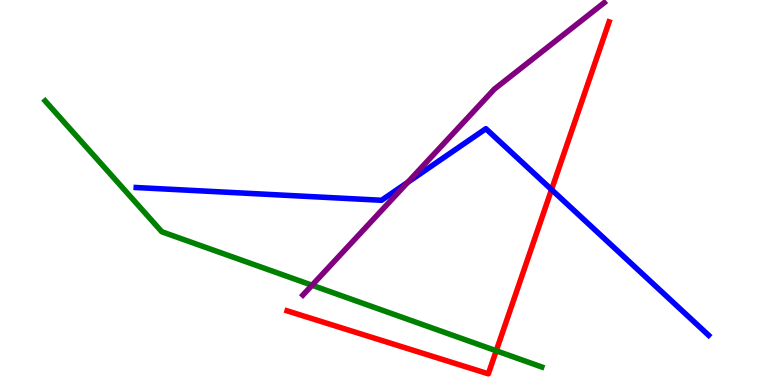[{'lines': ['blue', 'red'], 'intersections': [{'x': 7.12, 'y': 5.08}]}, {'lines': ['green', 'red'], 'intersections': [{'x': 6.4, 'y': 0.889}]}, {'lines': ['purple', 'red'], 'intersections': []}, {'lines': ['blue', 'green'], 'intersections': []}, {'lines': ['blue', 'purple'], 'intersections': [{'x': 5.26, 'y': 5.26}]}, {'lines': ['green', 'purple'], 'intersections': [{'x': 4.03, 'y': 2.59}]}]